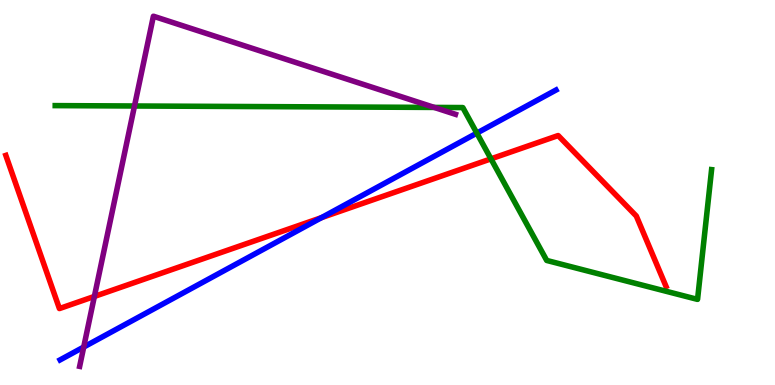[{'lines': ['blue', 'red'], 'intersections': [{'x': 4.15, 'y': 4.35}]}, {'lines': ['green', 'red'], 'intersections': [{'x': 6.34, 'y': 5.87}]}, {'lines': ['purple', 'red'], 'intersections': [{'x': 1.22, 'y': 2.3}]}, {'lines': ['blue', 'green'], 'intersections': [{'x': 6.15, 'y': 6.54}]}, {'lines': ['blue', 'purple'], 'intersections': [{'x': 1.08, 'y': 0.986}]}, {'lines': ['green', 'purple'], 'intersections': [{'x': 1.74, 'y': 7.25}, {'x': 5.6, 'y': 7.21}]}]